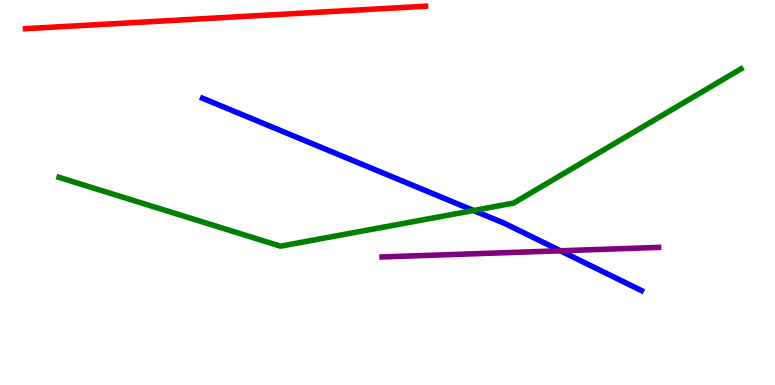[{'lines': ['blue', 'red'], 'intersections': []}, {'lines': ['green', 'red'], 'intersections': []}, {'lines': ['purple', 'red'], 'intersections': []}, {'lines': ['blue', 'green'], 'intersections': [{'x': 6.11, 'y': 4.53}]}, {'lines': ['blue', 'purple'], 'intersections': [{'x': 7.23, 'y': 3.49}]}, {'lines': ['green', 'purple'], 'intersections': []}]